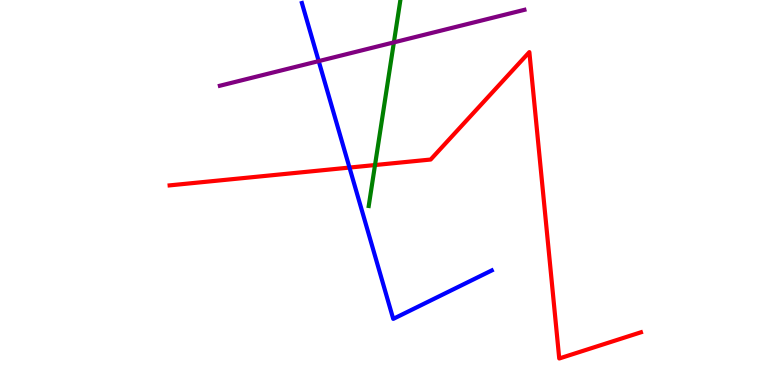[{'lines': ['blue', 'red'], 'intersections': [{'x': 4.51, 'y': 5.65}]}, {'lines': ['green', 'red'], 'intersections': [{'x': 4.84, 'y': 5.71}]}, {'lines': ['purple', 'red'], 'intersections': []}, {'lines': ['blue', 'green'], 'intersections': []}, {'lines': ['blue', 'purple'], 'intersections': [{'x': 4.11, 'y': 8.41}]}, {'lines': ['green', 'purple'], 'intersections': [{'x': 5.08, 'y': 8.9}]}]